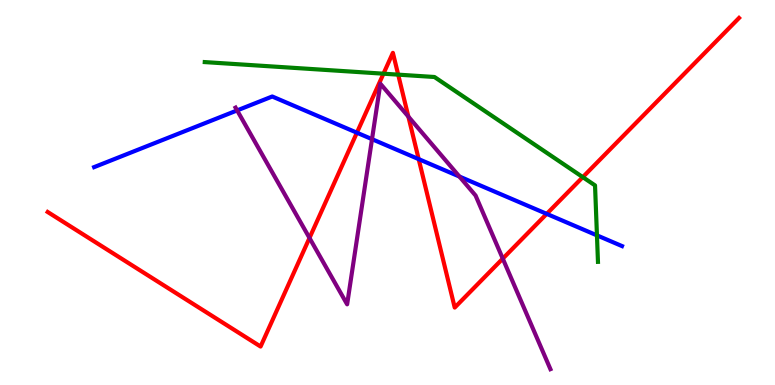[{'lines': ['blue', 'red'], 'intersections': [{'x': 4.61, 'y': 6.55}, {'x': 5.4, 'y': 5.87}, {'x': 7.05, 'y': 4.44}]}, {'lines': ['green', 'red'], 'intersections': [{'x': 4.95, 'y': 8.09}, {'x': 5.14, 'y': 8.06}, {'x': 7.52, 'y': 5.4}]}, {'lines': ['purple', 'red'], 'intersections': [{'x': 3.99, 'y': 3.82}, {'x': 5.27, 'y': 6.97}, {'x': 6.49, 'y': 3.28}]}, {'lines': ['blue', 'green'], 'intersections': [{'x': 7.7, 'y': 3.89}]}, {'lines': ['blue', 'purple'], 'intersections': [{'x': 3.06, 'y': 7.13}, {'x': 4.8, 'y': 6.39}, {'x': 5.93, 'y': 5.41}]}, {'lines': ['green', 'purple'], 'intersections': []}]